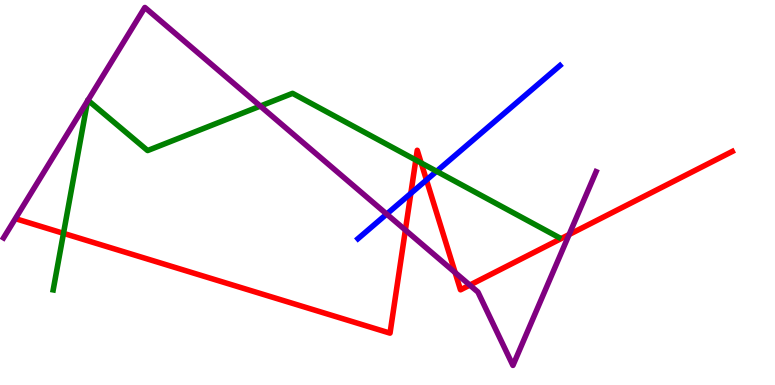[{'lines': ['blue', 'red'], 'intersections': [{'x': 5.3, 'y': 4.98}, {'x': 5.5, 'y': 5.32}]}, {'lines': ['green', 'red'], 'intersections': [{'x': 0.819, 'y': 3.94}, {'x': 5.37, 'y': 5.84}, {'x': 5.43, 'y': 5.77}]}, {'lines': ['purple', 'red'], 'intersections': [{'x': 5.23, 'y': 4.02}, {'x': 5.87, 'y': 2.92}, {'x': 6.06, 'y': 2.59}, {'x': 7.34, 'y': 3.91}]}, {'lines': ['blue', 'green'], 'intersections': [{'x': 5.63, 'y': 5.55}]}, {'lines': ['blue', 'purple'], 'intersections': [{'x': 4.99, 'y': 4.44}]}, {'lines': ['green', 'purple'], 'intersections': [{'x': 1.13, 'y': 7.38}, {'x': 1.13, 'y': 7.4}, {'x': 3.36, 'y': 7.24}]}]